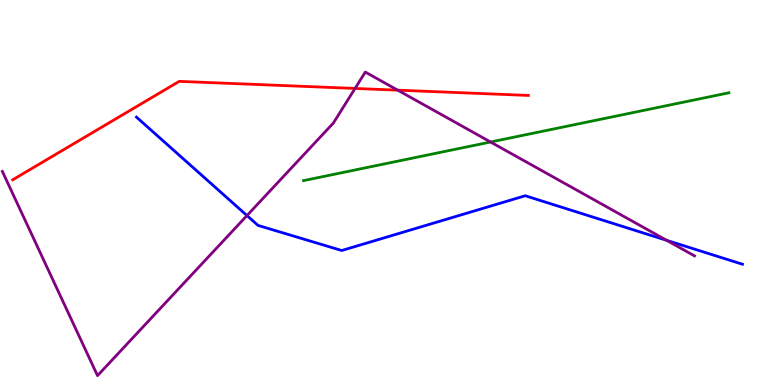[{'lines': ['blue', 'red'], 'intersections': []}, {'lines': ['green', 'red'], 'intersections': []}, {'lines': ['purple', 'red'], 'intersections': [{'x': 4.58, 'y': 7.7}, {'x': 5.13, 'y': 7.66}]}, {'lines': ['blue', 'green'], 'intersections': []}, {'lines': ['blue', 'purple'], 'intersections': [{'x': 3.19, 'y': 4.4}, {'x': 8.6, 'y': 3.76}]}, {'lines': ['green', 'purple'], 'intersections': [{'x': 6.33, 'y': 6.31}]}]